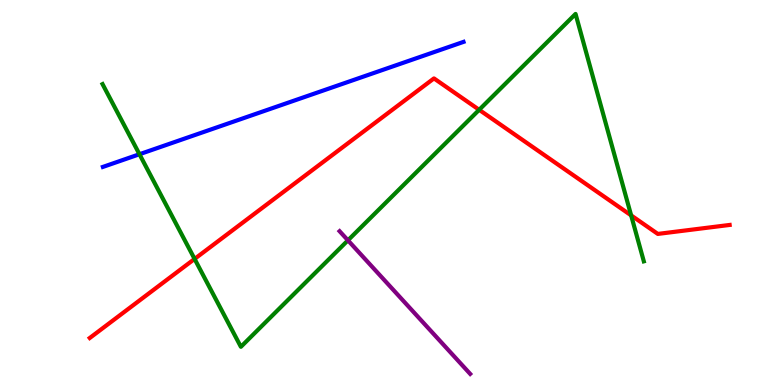[{'lines': ['blue', 'red'], 'intersections': []}, {'lines': ['green', 'red'], 'intersections': [{'x': 2.51, 'y': 3.27}, {'x': 6.18, 'y': 7.15}, {'x': 8.14, 'y': 4.41}]}, {'lines': ['purple', 'red'], 'intersections': []}, {'lines': ['blue', 'green'], 'intersections': [{'x': 1.8, 'y': 5.99}]}, {'lines': ['blue', 'purple'], 'intersections': []}, {'lines': ['green', 'purple'], 'intersections': [{'x': 4.49, 'y': 3.76}]}]